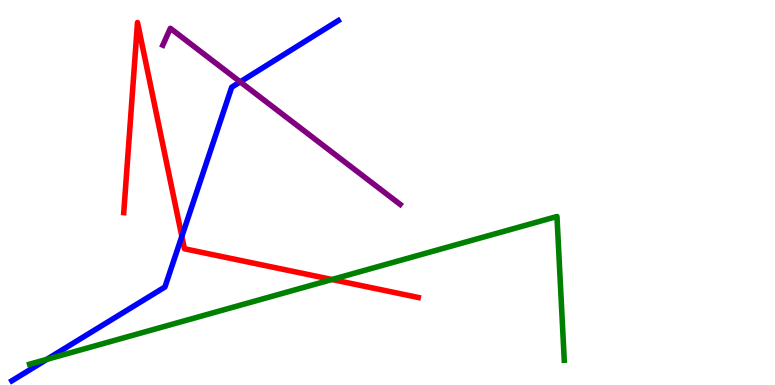[{'lines': ['blue', 'red'], 'intersections': [{'x': 2.35, 'y': 3.86}]}, {'lines': ['green', 'red'], 'intersections': [{'x': 4.28, 'y': 2.74}]}, {'lines': ['purple', 'red'], 'intersections': []}, {'lines': ['blue', 'green'], 'intersections': [{'x': 0.604, 'y': 0.666}]}, {'lines': ['blue', 'purple'], 'intersections': [{'x': 3.1, 'y': 7.87}]}, {'lines': ['green', 'purple'], 'intersections': []}]